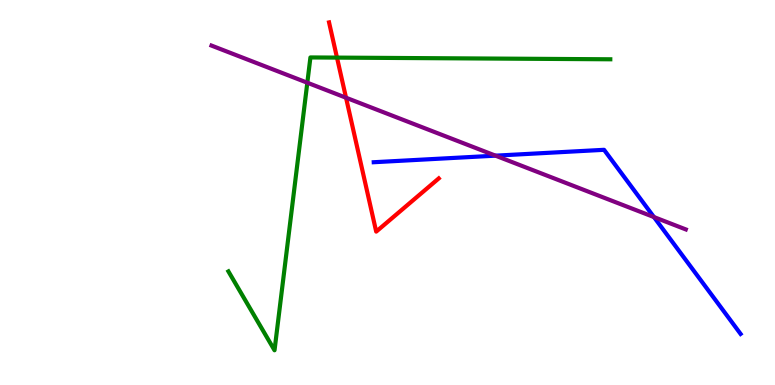[{'lines': ['blue', 'red'], 'intersections': []}, {'lines': ['green', 'red'], 'intersections': [{'x': 4.35, 'y': 8.5}]}, {'lines': ['purple', 'red'], 'intersections': [{'x': 4.46, 'y': 7.46}]}, {'lines': ['blue', 'green'], 'intersections': []}, {'lines': ['blue', 'purple'], 'intersections': [{'x': 6.39, 'y': 5.96}, {'x': 8.44, 'y': 4.36}]}, {'lines': ['green', 'purple'], 'intersections': [{'x': 3.97, 'y': 7.85}]}]